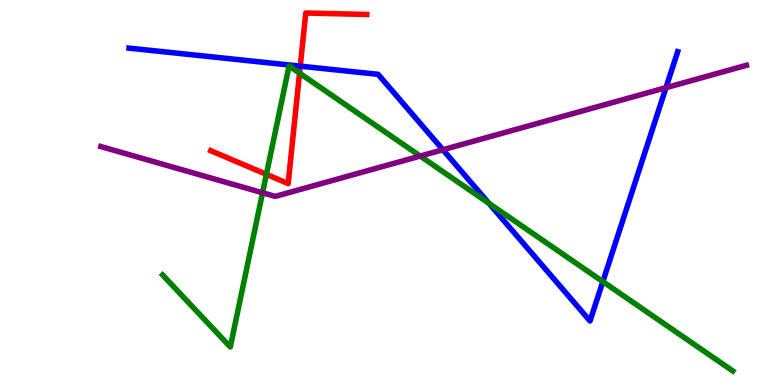[{'lines': ['blue', 'red'], 'intersections': [{'x': 3.87, 'y': 8.28}]}, {'lines': ['green', 'red'], 'intersections': [{'x': 3.44, 'y': 5.47}, {'x': 3.87, 'y': 8.1}]}, {'lines': ['purple', 'red'], 'intersections': []}, {'lines': ['blue', 'green'], 'intersections': [{'x': 6.31, 'y': 4.72}, {'x': 7.78, 'y': 2.69}]}, {'lines': ['blue', 'purple'], 'intersections': [{'x': 5.71, 'y': 6.11}, {'x': 8.59, 'y': 7.72}]}, {'lines': ['green', 'purple'], 'intersections': [{'x': 3.39, 'y': 4.99}, {'x': 5.42, 'y': 5.95}]}]